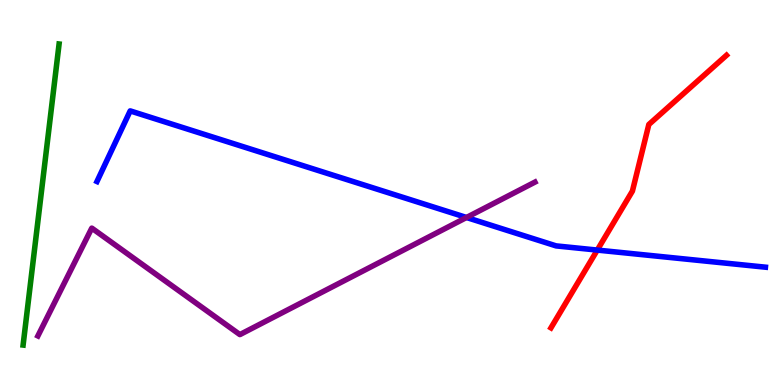[{'lines': ['blue', 'red'], 'intersections': [{'x': 7.71, 'y': 3.5}]}, {'lines': ['green', 'red'], 'intersections': []}, {'lines': ['purple', 'red'], 'intersections': []}, {'lines': ['blue', 'green'], 'intersections': []}, {'lines': ['blue', 'purple'], 'intersections': [{'x': 6.02, 'y': 4.35}]}, {'lines': ['green', 'purple'], 'intersections': []}]